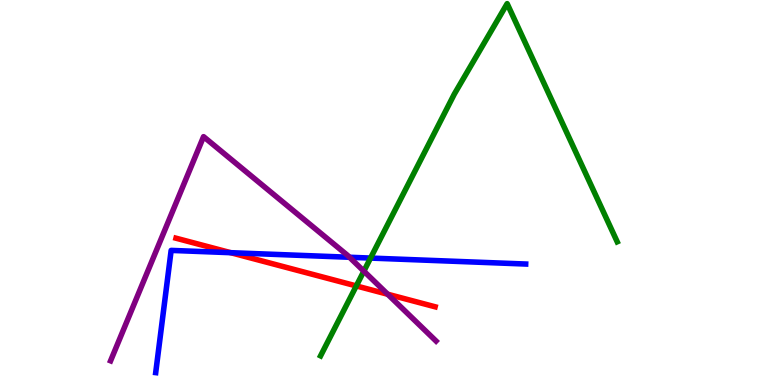[{'lines': ['blue', 'red'], 'intersections': [{'x': 2.98, 'y': 3.44}]}, {'lines': ['green', 'red'], 'intersections': [{'x': 4.6, 'y': 2.57}]}, {'lines': ['purple', 'red'], 'intersections': [{'x': 5.0, 'y': 2.36}]}, {'lines': ['blue', 'green'], 'intersections': [{'x': 4.78, 'y': 3.3}]}, {'lines': ['blue', 'purple'], 'intersections': [{'x': 4.51, 'y': 3.32}]}, {'lines': ['green', 'purple'], 'intersections': [{'x': 4.69, 'y': 2.96}]}]